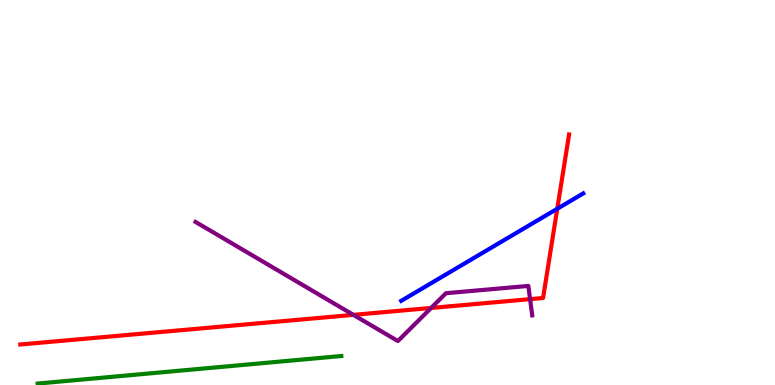[{'lines': ['blue', 'red'], 'intersections': [{'x': 7.19, 'y': 4.58}]}, {'lines': ['green', 'red'], 'intersections': []}, {'lines': ['purple', 'red'], 'intersections': [{'x': 4.56, 'y': 1.82}, {'x': 5.56, 'y': 2.0}, {'x': 6.84, 'y': 2.23}]}, {'lines': ['blue', 'green'], 'intersections': []}, {'lines': ['blue', 'purple'], 'intersections': []}, {'lines': ['green', 'purple'], 'intersections': []}]